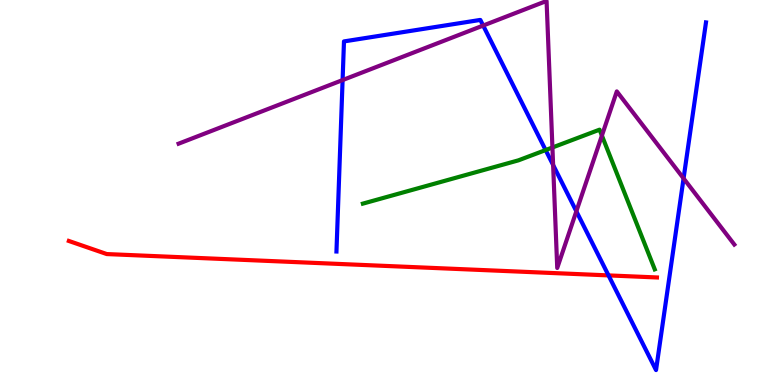[{'lines': ['blue', 'red'], 'intersections': [{'x': 7.85, 'y': 2.85}]}, {'lines': ['green', 'red'], 'intersections': []}, {'lines': ['purple', 'red'], 'intersections': []}, {'lines': ['blue', 'green'], 'intersections': [{'x': 7.04, 'y': 6.1}]}, {'lines': ['blue', 'purple'], 'intersections': [{'x': 4.42, 'y': 7.92}, {'x': 6.23, 'y': 9.34}, {'x': 7.14, 'y': 5.71}, {'x': 7.44, 'y': 4.51}, {'x': 8.82, 'y': 5.37}]}, {'lines': ['green', 'purple'], 'intersections': [{'x': 7.13, 'y': 6.17}, {'x': 7.77, 'y': 6.48}]}]